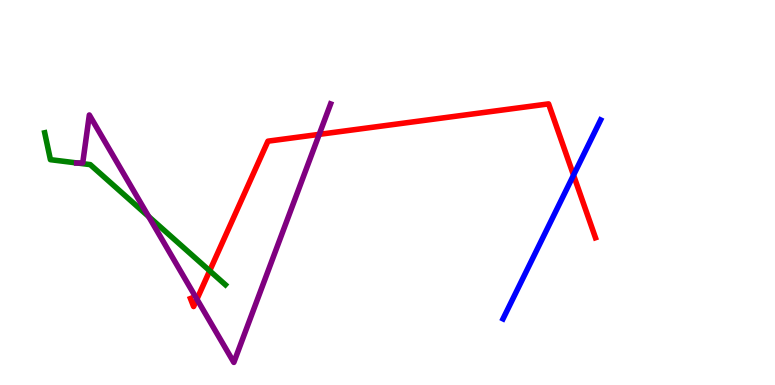[{'lines': ['blue', 'red'], 'intersections': [{'x': 7.4, 'y': 5.45}]}, {'lines': ['green', 'red'], 'intersections': [{'x': 2.71, 'y': 2.97}]}, {'lines': ['purple', 'red'], 'intersections': [{'x': 2.54, 'y': 2.23}, {'x': 4.12, 'y': 6.51}]}, {'lines': ['blue', 'green'], 'intersections': []}, {'lines': ['blue', 'purple'], 'intersections': []}, {'lines': ['green', 'purple'], 'intersections': [{'x': 0.998, 'y': 5.77}, {'x': 1.92, 'y': 4.38}]}]